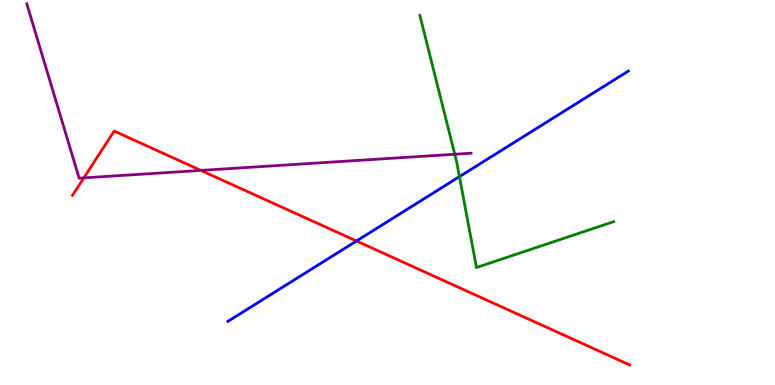[{'lines': ['blue', 'red'], 'intersections': [{'x': 4.6, 'y': 3.74}]}, {'lines': ['green', 'red'], 'intersections': []}, {'lines': ['purple', 'red'], 'intersections': [{'x': 1.08, 'y': 5.38}, {'x': 2.59, 'y': 5.57}]}, {'lines': ['blue', 'green'], 'intersections': [{'x': 5.93, 'y': 5.41}]}, {'lines': ['blue', 'purple'], 'intersections': []}, {'lines': ['green', 'purple'], 'intersections': [{'x': 5.87, 'y': 5.99}]}]